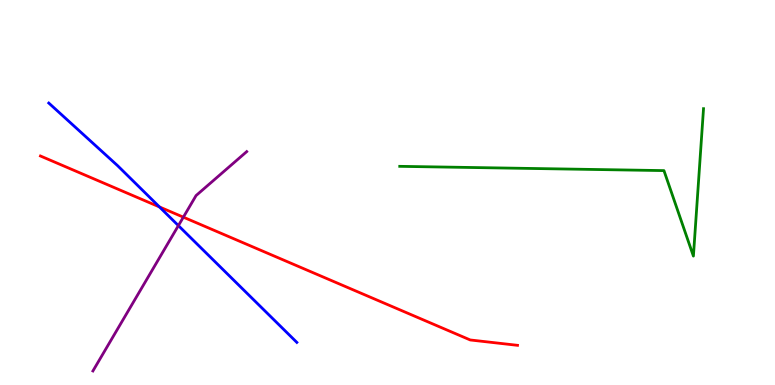[{'lines': ['blue', 'red'], 'intersections': [{'x': 2.06, 'y': 4.63}]}, {'lines': ['green', 'red'], 'intersections': []}, {'lines': ['purple', 'red'], 'intersections': [{'x': 2.37, 'y': 4.36}]}, {'lines': ['blue', 'green'], 'intersections': []}, {'lines': ['blue', 'purple'], 'intersections': [{'x': 2.3, 'y': 4.14}]}, {'lines': ['green', 'purple'], 'intersections': []}]